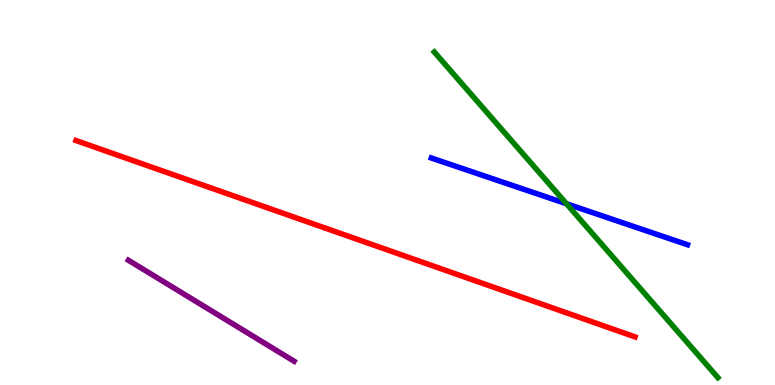[{'lines': ['blue', 'red'], 'intersections': []}, {'lines': ['green', 'red'], 'intersections': []}, {'lines': ['purple', 'red'], 'intersections': []}, {'lines': ['blue', 'green'], 'intersections': [{'x': 7.31, 'y': 4.71}]}, {'lines': ['blue', 'purple'], 'intersections': []}, {'lines': ['green', 'purple'], 'intersections': []}]